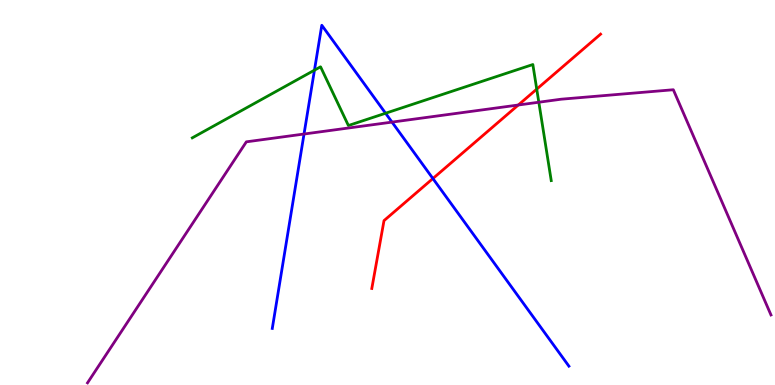[{'lines': ['blue', 'red'], 'intersections': [{'x': 5.59, 'y': 5.36}]}, {'lines': ['green', 'red'], 'intersections': [{'x': 6.93, 'y': 7.69}]}, {'lines': ['purple', 'red'], 'intersections': [{'x': 6.69, 'y': 7.27}]}, {'lines': ['blue', 'green'], 'intersections': [{'x': 4.06, 'y': 8.18}, {'x': 4.98, 'y': 7.06}]}, {'lines': ['blue', 'purple'], 'intersections': [{'x': 3.92, 'y': 6.52}, {'x': 5.06, 'y': 6.83}]}, {'lines': ['green', 'purple'], 'intersections': [{'x': 6.95, 'y': 7.34}]}]